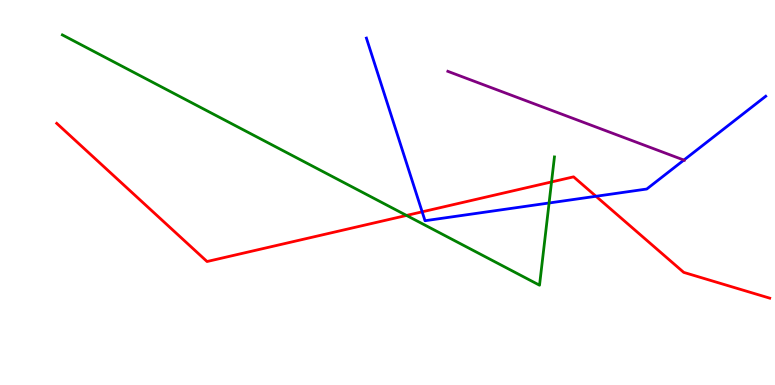[{'lines': ['blue', 'red'], 'intersections': [{'x': 5.45, 'y': 4.5}, {'x': 7.69, 'y': 4.9}]}, {'lines': ['green', 'red'], 'intersections': [{'x': 5.25, 'y': 4.4}, {'x': 7.12, 'y': 5.27}]}, {'lines': ['purple', 'red'], 'intersections': []}, {'lines': ['blue', 'green'], 'intersections': [{'x': 7.09, 'y': 4.73}]}, {'lines': ['blue', 'purple'], 'intersections': [{'x': 8.82, 'y': 5.84}]}, {'lines': ['green', 'purple'], 'intersections': []}]